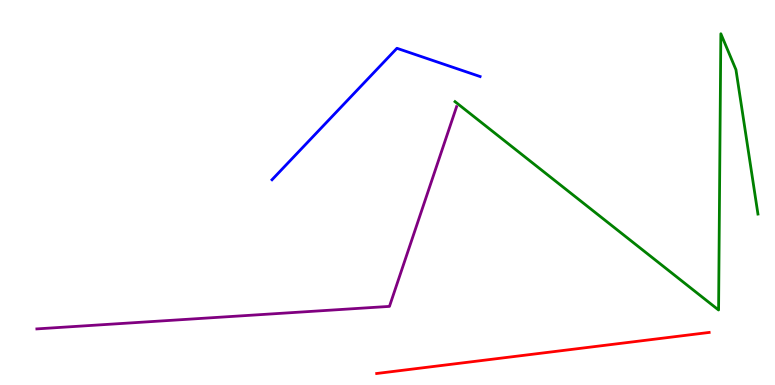[{'lines': ['blue', 'red'], 'intersections': []}, {'lines': ['green', 'red'], 'intersections': []}, {'lines': ['purple', 'red'], 'intersections': []}, {'lines': ['blue', 'green'], 'intersections': []}, {'lines': ['blue', 'purple'], 'intersections': []}, {'lines': ['green', 'purple'], 'intersections': []}]